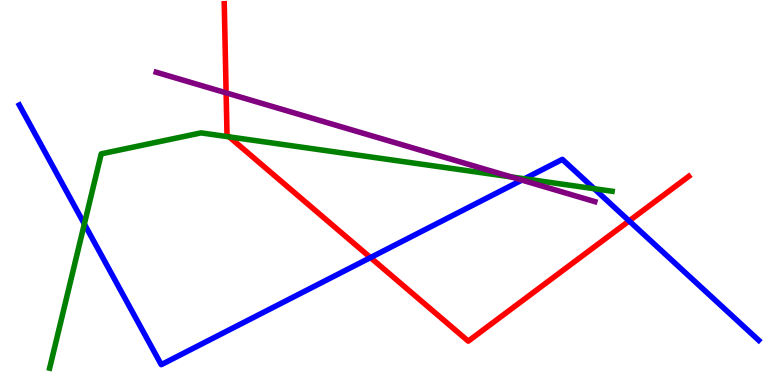[{'lines': ['blue', 'red'], 'intersections': [{'x': 4.78, 'y': 3.31}, {'x': 8.12, 'y': 4.26}]}, {'lines': ['green', 'red'], 'intersections': [{'x': 2.96, 'y': 6.44}]}, {'lines': ['purple', 'red'], 'intersections': [{'x': 2.92, 'y': 7.59}]}, {'lines': ['blue', 'green'], 'intersections': [{'x': 1.09, 'y': 4.18}, {'x': 6.77, 'y': 5.36}, {'x': 7.67, 'y': 5.1}]}, {'lines': ['blue', 'purple'], 'intersections': [{'x': 6.73, 'y': 5.32}]}, {'lines': ['green', 'purple'], 'intersections': [{'x': 6.59, 'y': 5.41}]}]